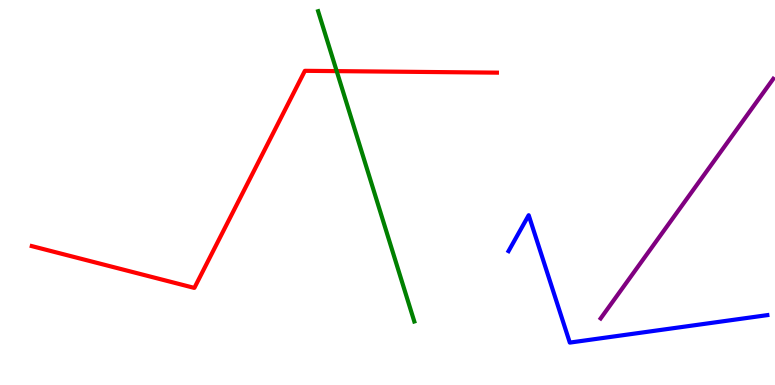[{'lines': ['blue', 'red'], 'intersections': []}, {'lines': ['green', 'red'], 'intersections': [{'x': 4.34, 'y': 8.15}]}, {'lines': ['purple', 'red'], 'intersections': []}, {'lines': ['blue', 'green'], 'intersections': []}, {'lines': ['blue', 'purple'], 'intersections': []}, {'lines': ['green', 'purple'], 'intersections': []}]